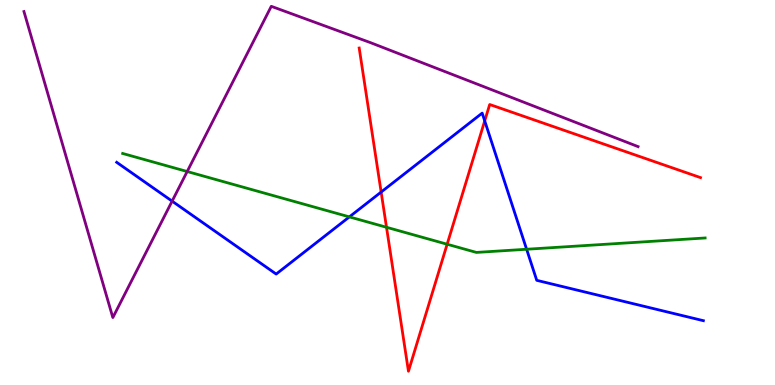[{'lines': ['blue', 'red'], 'intersections': [{'x': 4.92, 'y': 5.01}, {'x': 6.25, 'y': 6.86}]}, {'lines': ['green', 'red'], 'intersections': [{'x': 4.99, 'y': 4.1}, {'x': 5.77, 'y': 3.66}]}, {'lines': ['purple', 'red'], 'intersections': []}, {'lines': ['blue', 'green'], 'intersections': [{'x': 4.51, 'y': 4.37}, {'x': 6.79, 'y': 3.53}]}, {'lines': ['blue', 'purple'], 'intersections': [{'x': 2.22, 'y': 4.78}]}, {'lines': ['green', 'purple'], 'intersections': [{'x': 2.42, 'y': 5.54}]}]